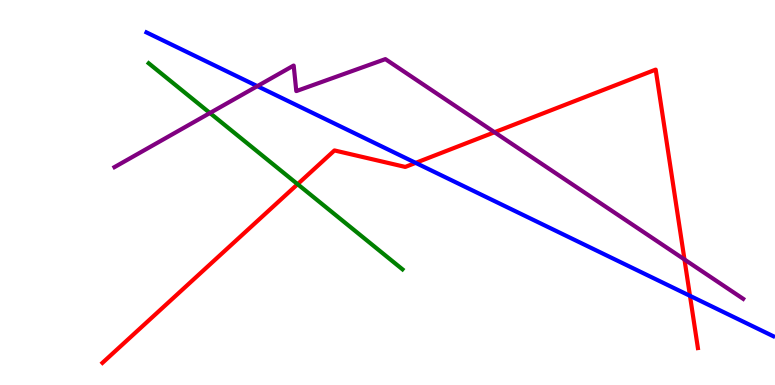[{'lines': ['blue', 'red'], 'intersections': [{'x': 5.36, 'y': 5.77}, {'x': 8.9, 'y': 2.32}]}, {'lines': ['green', 'red'], 'intersections': [{'x': 3.84, 'y': 5.22}]}, {'lines': ['purple', 'red'], 'intersections': [{'x': 6.38, 'y': 6.57}, {'x': 8.83, 'y': 3.26}]}, {'lines': ['blue', 'green'], 'intersections': []}, {'lines': ['blue', 'purple'], 'intersections': [{'x': 3.32, 'y': 7.76}]}, {'lines': ['green', 'purple'], 'intersections': [{'x': 2.71, 'y': 7.06}]}]